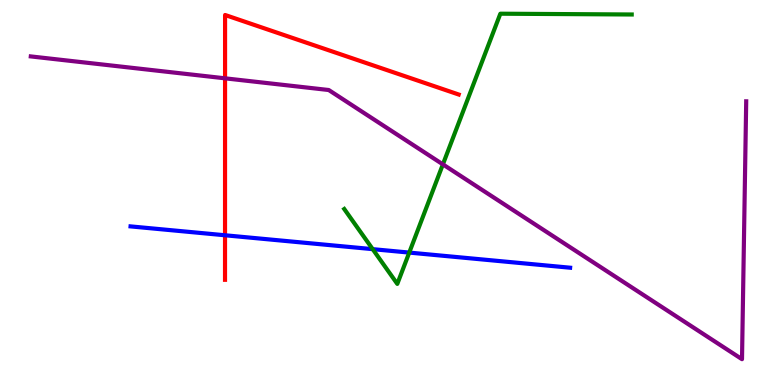[{'lines': ['blue', 'red'], 'intersections': [{'x': 2.9, 'y': 3.89}]}, {'lines': ['green', 'red'], 'intersections': []}, {'lines': ['purple', 'red'], 'intersections': [{'x': 2.9, 'y': 7.97}]}, {'lines': ['blue', 'green'], 'intersections': [{'x': 4.81, 'y': 3.53}, {'x': 5.28, 'y': 3.44}]}, {'lines': ['blue', 'purple'], 'intersections': []}, {'lines': ['green', 'purple'], 'intersections': [{'x': 5.71, 'y': 5.73}]}]